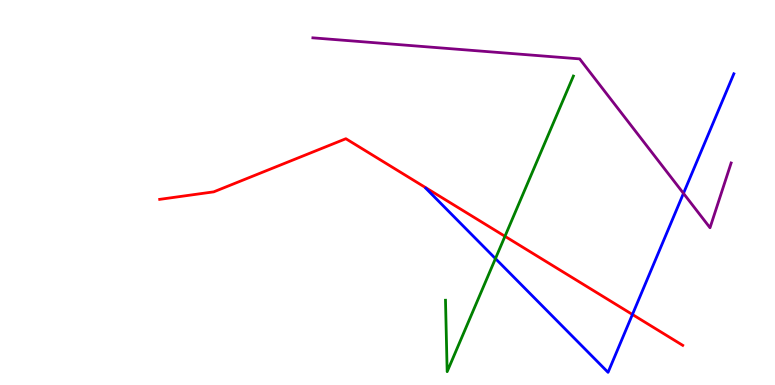[{'lines': ['blue', 'red'], 'intersections': [{'x': 8.16, 'y': 1.83}]}, {'lines': ['green', 'red'], 'intersections': [{'x': 6.52, 'y': 3.86}]}, {'lines': ['purple', 'red'], 'intersections': []}, {'lines': ['blue', 'green'], 'intersections': [{'x': 6.39, 'y': 3.28}]}, {'lines': ['blue', 'purple'], 'intersections': [{'x': 8.82, 'y': 4.98}]}, {'lines': ['green', 'purple'], 'intersections': []}]